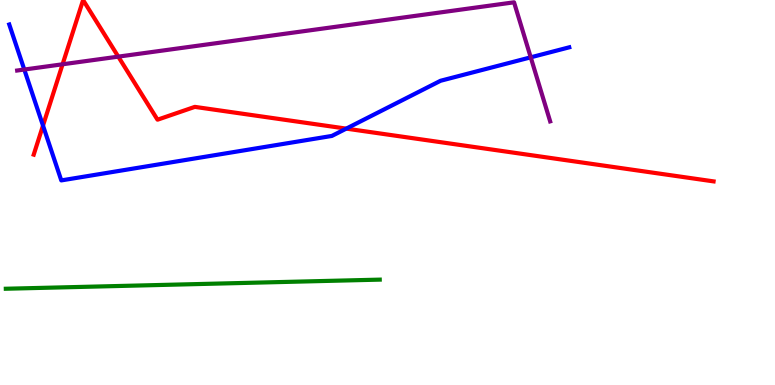[{'lines': ['blue', 'red'], 'intersections': [{'x': 0.555, 'y': 6.74}, {'x': 4.47, 'y': 6.66}]}, {'lines': ['green', 'red'], 'intersections': []}, {'lines': ['purple', 'red'], 'intersections': [{'x': 0.808, 'y': 8.33}, {'x': 1.53, 'y': 8.53}]}, {'lines': ['blue', 'green'], 'intersections': []}, {'lines': ['blue', 'purple'], 'intersections': [{'x': 0.313, 'y': 8.19}, {'x': 6.85, 'y': 8.51}]}, {'lines': ['green', 'purple'], 'intersections': []}]